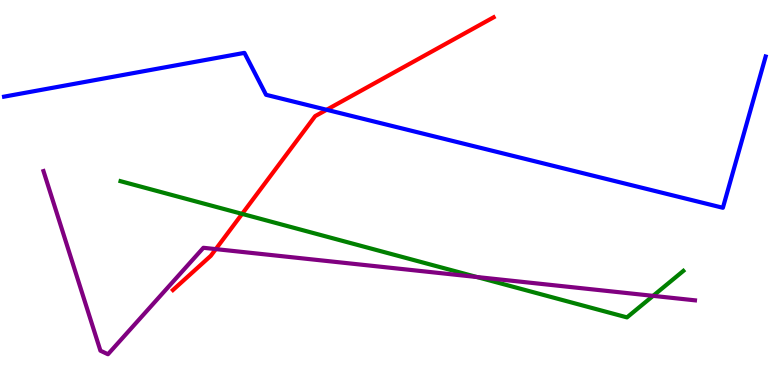[{'lines': ['blue', 'red'], 'intersections': [{'x': 4.21, 'y': 7.15}]}, {'lines': ['green', 'red'], 'intersections': [{'x': 3.12, 'y': 4.44}]}, {'lines': ['purple', 'red'], 'intersections': [{'x': 2.78, 'y': 3.53}]}, {'lines': ['blue', 'green'], 'intersections': []}, {'lines': ['blue', 'purple'], 'intersections': []}, {'lines': ['green', 'purple'], 'intersections': [{'x': 6.15, 'y': 2.8}, {'x': 8.43, 'y': 2.32}]}]